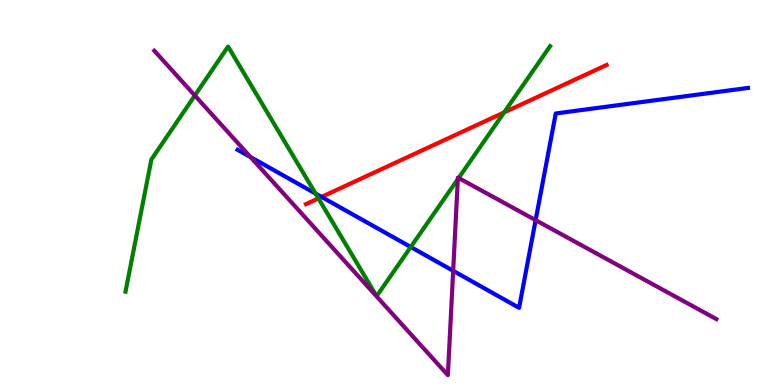[{'lines': ['blue', 'red'], 'intersections': [{'x': 4.15, 'y': 4.88}]}, {'lines': ['green', 'red'], 'intersections': [{'x': 4.11, 'y': 4.85}, {'x': 6.51, 'y': 7.08}]}, {'lines': ['purple', 'red'], 'intersections': []}, {'lines': ['blue', 'green'], 'intersections': [{'x': 4.07, 'y': 4.97}, {'x': 5.3, 'y': 3.58}]}, {'lines': ['blue', 'purple'], 'intersections': [{'x': 3.23, 'y': 5.92}, {'x': 5.85, 'y': 2.97}, {'x': 6.91, 'y': 4.28}]}, {'lines': ['green', 'purple'], 'intersections': [{'x': 2.51, 'y': 7.52}, {'x': 5.91, 'y': 5.35}, {'x': 5.92, 'y': 5.38}]}]